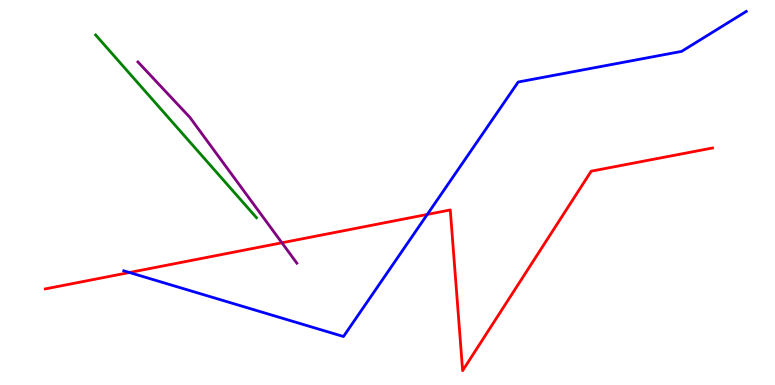[{'lines': ['blue', 'red'], 'intersections': [{'x': 1.67, 'y': 2.92}, {'x': 5.51, 'y': 4.43}]}, {'lines': ['green', 'red'], 'intersections': []}, {'lines': ['purple', 'red'], 'intersections': [{'x': 3.64, 'y': 3.69}]}, {'lines': ['blue', 'green'], 'intersections': []}, {'lines': ['blue', 'purple'], 'intersections': []}, {'lines': ['green', 'purple'], 'intersections': []}]